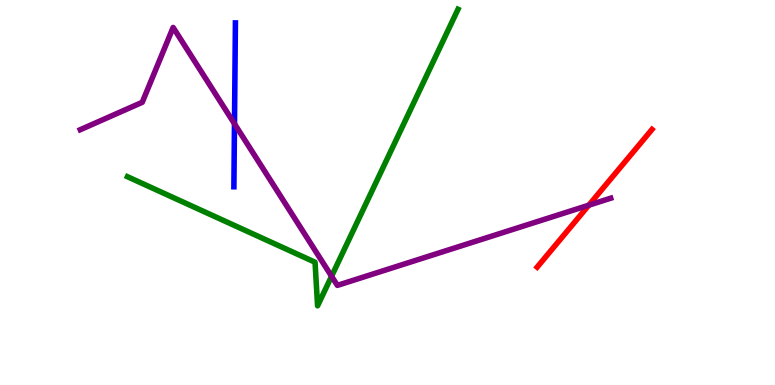[{'lines': ['blue', 'red'], 'intersections': []}, {'lines': ['green', 'red'], 'intersections': []}, {'lines': ['purple', 'red'], 'intersections': [{'x': 7.6, 'y': 4.67}]}, {'lines': ['blue', 'green'], 'intersections': []}, {'lines': ['blue', 'purple'], 'intersections': [{'x': 3.03, 'y': 6.78}]}, {'lines': ['green', 'purple'], 'intersections': [{'x': 4.28, 'y': 2.82}]}]